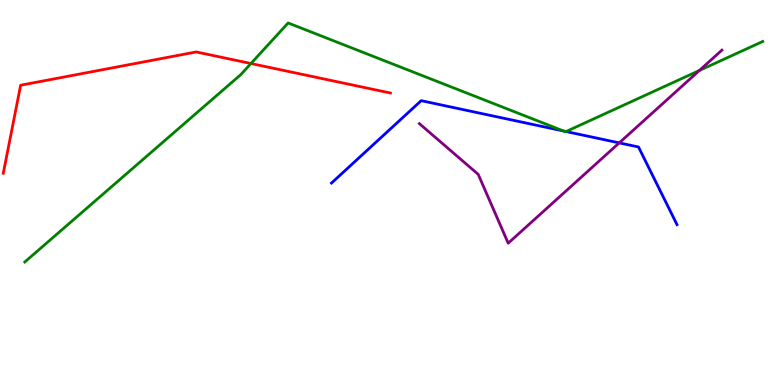[{'lines': ['blue', 'red'], 'intersections': []}, {'lines': ['green', 'red'], 'intersections': [{'x': 3.24, 'y': 8.35}]}, {'lines': ['purple', 'red'], 'intersections': []}, {'lines': ['blue', 'green'], 'intersections': [{'x': 7.27, 'y': 6.6}, {'x': 7.3, 'y': 6.58}]}, {'lines': ['blue', 'purple'], 'intersections': [{'x': 7.99, 'y': 6.29}]}, {'lines': ['green', 'purple'], 'intersections': [{'x': 9.02, 'y': 8.17}]}]